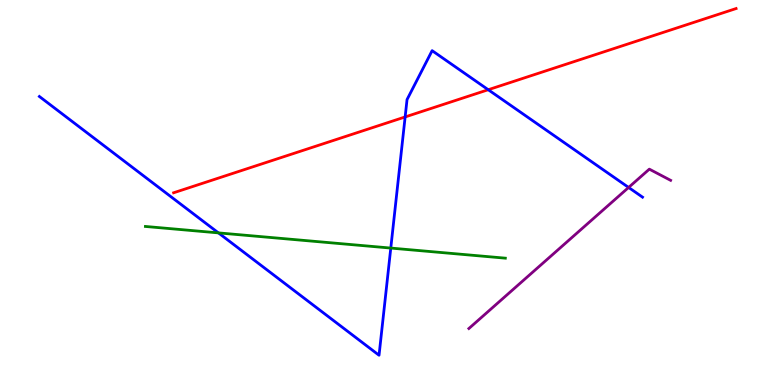[{'lines': ['blue', 'red'], 'intersections': [{'x': 5.23, 'y': 6.96}, {'x': 6.3, 'y': 7.67}]}, {'lines': ['green', 'red'], 'intersections': []}, {'lines': ['purple', 'red'], 'intersections': []}, {'lines': ['blue', 'green'], 'intersections': [{'x': 2.82, 'y': 3.95}, {'x': 5.04, 'y': 3.56}]}, {'lines': ['blue', 'purple'], 'intersections': [{'x': 8.11, 'y': 5.13}]}, {'lines': ['green', 'purple'], 'intersections': []}]